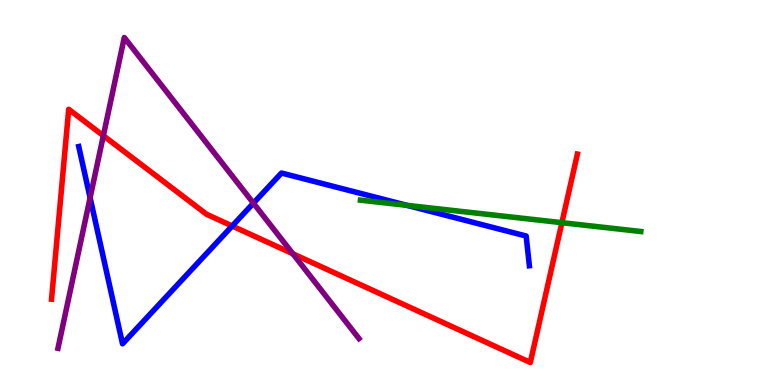[{'lines': ['blue', 'red'], 'intersections': [{'x': 3.0, 'y': 4.13}]}, {'lines': ['green', 'red'], 'intersections': [{'x': 7.25, 'y': 4.22}]}, {'lines': ['purple', 'red'], 'intersections': [{'x': 1.33, 'y': 6.48}, {'x': 3.78, 'y': 3.41}]}, {'lines': ['blue', 'green'], 'intersections': [{'x': 5.25, 'y': 4.67}]}, {'lines': ['blue', 'purple'], 'intersections': [{'x': 1.16, 'y': 4.86}, {'x': 3.27, 'y': 4.72}]}, {'lines': ['green', 'purple'], 'intersections': []}]